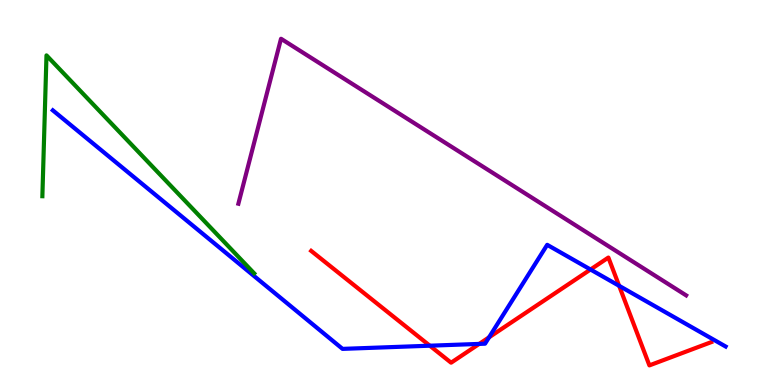[{'lines': ['blue', 'red'], 'intersections': [{'x': 5.55, 'y': 1.02}, {'x': 6.18, 'y': 1.07}, {'x': 6.31, 'y': 1.24}, {'x': 7.62, 'y': 3.0}, {'x': 7.99, 'y': 2.58}]}, {'lines': ['green', 'red'], 'intersections': []}, {'lines': ['purple', 'red'], 'intersections': []}, {'lines': ['blue', 'green'], 'intersections': []}, {'lines': ['blue', 'purple'], 'intersections': []}, {'lines': ['green', 'purple'], 'intersections': []}]